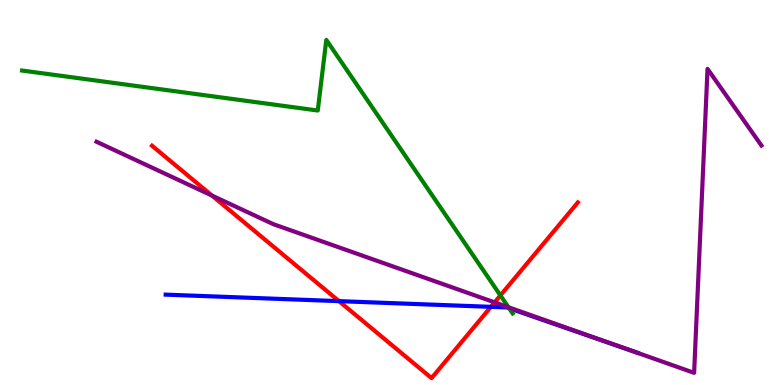[{'lines': ['blue', 'red'], 'intersections': [{'x': 4.37, 'y': 2.18}, {'x': 6.33, 'y': 2.03}]}, {'lines': ['green', 'red'], 'intersections': [{'x': 6.46, 'y': 2.33}]}, {'lines': ['purple', 'red'], 'intersections': [{'x': 2.74, 'y': 4.92}, {'x': 6.38, 'y': 2.15}]}, {'lines': ['blue', 'green'], 'intersections': [{'x': 6.57, 'y': 1.99}]}, {'lines': ['blue', 'purple'], 'intersections': [{'x': 8.05, 'y': 0.962}]}, {'lines': ['green', 'purple'], 'intersections': [{'x': 6.56, 'y': 2.02}]}]